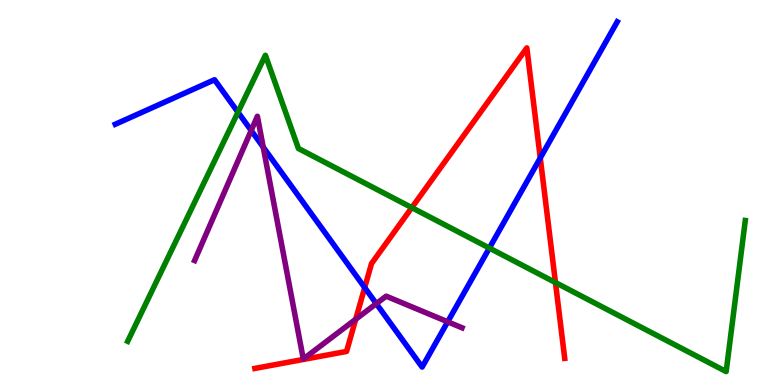[{'lines': ['blue', 'red'], 'intersections': [{'x': 4.71, 'y': 2.53}, {'x': 6.97, 'y': 5.9}]}, {'lines': ['green', 'red'], 'intersections': [{'x': 5.31, 'y': 4.61}, {'x': 7.17, 'y': 2.66}]}, {'lines': ['purple', 'red'], 'intersections': [{'x': 4.59, 'y': 1.71}]}, {'lines': ['blue', 'green'], 'intersections': [{'x': 3.07, 'y': 7.09}, {'x': 6.31, 'y': 3.56}]}, {'lines': ['blue', 'purple'], 'intersections': [{'x': 3.24, 'y': 6.61}, {'x': 3.4, 'y': 6.18}, {'x': 4.86, 'y': 2.11}, {'x': 5.78, 'y': 1.64}]}, {'lines': ['green', 'purple'], 'intersections': []}]